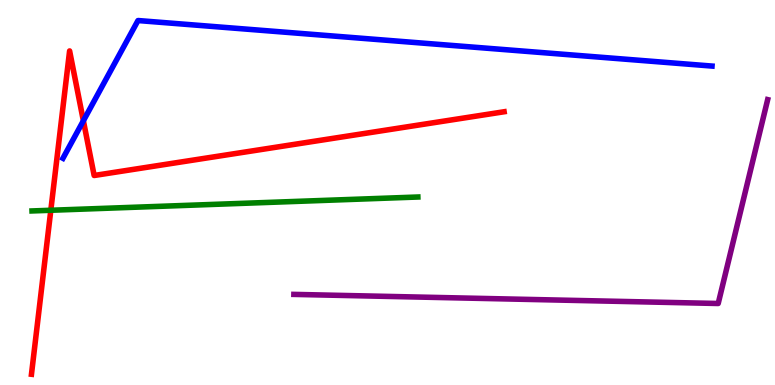[{'lines': ['blue', 'red'], 'intersections': [{'x': 1.08, 'y': 6.86}]}, {'lines': ['green', 'red'], 'intersections': [{'x': 0.656, 'y': 4.54}]}, {'lines': ['purple', 'red'], 'intersections': []}, {'lines': ['blue', 'green'], 'intersections': []}, {'lines': ['blue', 'purple'], 'intersections': []}, {'lines': ['green', 'purple'], 'intersections': []}]